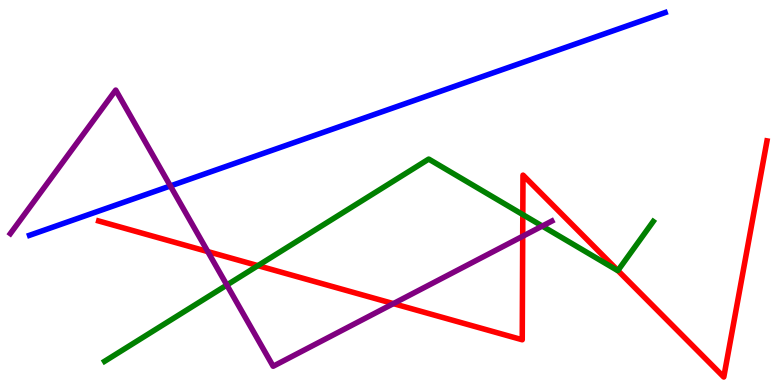[{'lines': ['blue', 'red'], 'intersections': []}, {'lines': ['green', 'red'], 'intersections': [{'x': 3.33, 'y': 3.1}, {'x': 6.75, 'y': 4.43}, {'x': 7.97, 'y': 2.97}]}, {'lines': ['purple', 'red'], 'intersections': [{'x': 2.68, 'y': 3.47}, {'x': 5.08, 'y': 2.11}, {'x': 6.74, 'y': 3.86}]}, {'lines': ['blue', 'green'], 'intersections': []}, {'lines': ['blue', 'purple'], 'intersections': [{'x': 2.2, 'y': 5.17}]}, {'lines': ['green', 'purple'], 'intersections': [{'x': 2.93, 'y': 2.6}, {'x': 7.0, 'y': 4.13}]}]